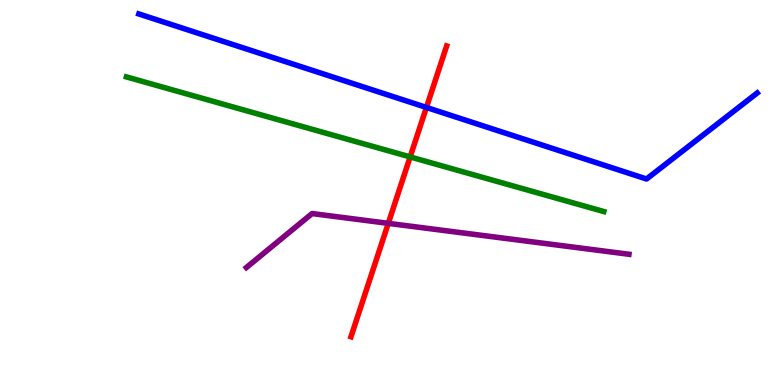[{'lines': ['blue', 'red'], 'intersections': [{'x': 5.5, 'y': 7.21}]}, {'lines': ['green', 'red'], 'intersections': [{'x': 5.29, 'y': 5.92}]}, {'lines': ['purple', 'red'], 'intersections': [{'x': 5.01, 'y': 4.2}]}, {'lines': ['blue', 'green'], 'intersections': []}, {'lines': ['blue', 'purple'], 'intersections': []}, {'lines': ['green', 'purple'], 'intersections': []}]